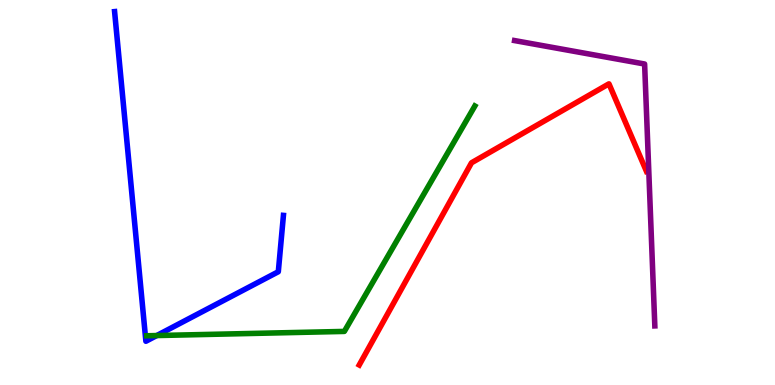[{'lines': ['blue', 'red'], 'intersections': []}, {'lines': ['green', 'red'], 'intersections': []}, {'lines': ['purple', 'red'], 'intersections': []}, {'lines': ['blue', 'green'], 'intersections': [{'x': 2.02, 'y': 1.28}]}, {'lines': ['blue', 'purple'], 'intersections': []}, {'lines': ['green', 'purple'], 'intersections': []}]